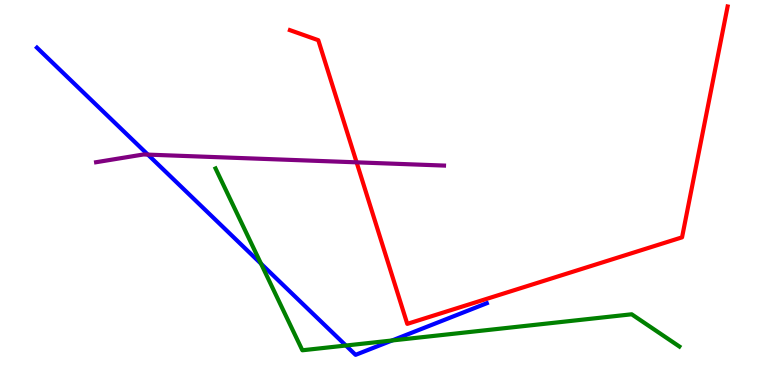[{'lines': ['blue', 'red'], 'intersections': []}, {'lines': ['green', 'red'], 'intersections': []}, {'lines': ['purple', 'red'], 'intersections': [{'x': 4.6, 'y': 5.78}]}, {'lines': ['blue', 'green'], 'intersections': [{'x': 3.37, 'y': 3.15}, {'x': 4.46, 'y': 1.03}, {'x': 5.06, 'y': 1.16}]}, {'lines': ['blue', 'purple'], 'intersections': [{'x': 1.91, 'y': 5.98}]}, {'lines': ['green', 'purple'], 'intersections': []}]